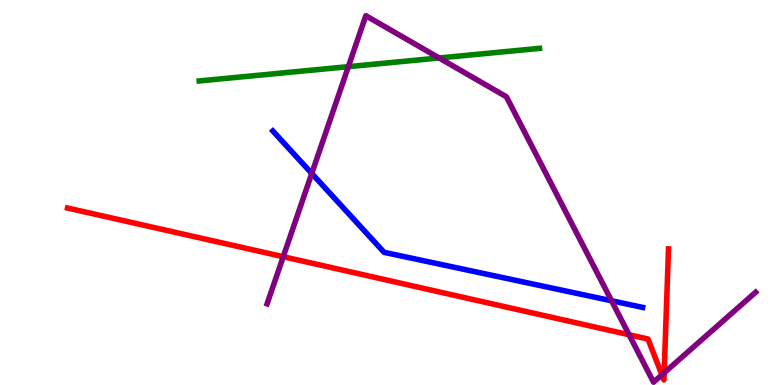[{'lines': ['blue', 'red'], 'intersections': []}, {'lines': ['green', 'red'], 'intersections': []}, {'lines': ['purple', 'red'], 'intersections': [{'x': 3.65, 'y': 3.33}, {'x': 8.12, 'y': 1.3}, {'x': 8.54, 'y': 0.264}, {'x': 8.57, 'y': 0.315}]}, {'lines': ['blue', 'green'], 'intersections': []}, {'lines': ['blue', 'purple'], 'intersections': [{'x': 4.02, 'y': 5.49}, {'x': 7.89, 'y': 2.19}]}, {'lines': ['green', 'purple'], 'intersections': [{'x': 4.49, 'y': 8.27}, {'x': 5.67, 'y': 8.49}]}]